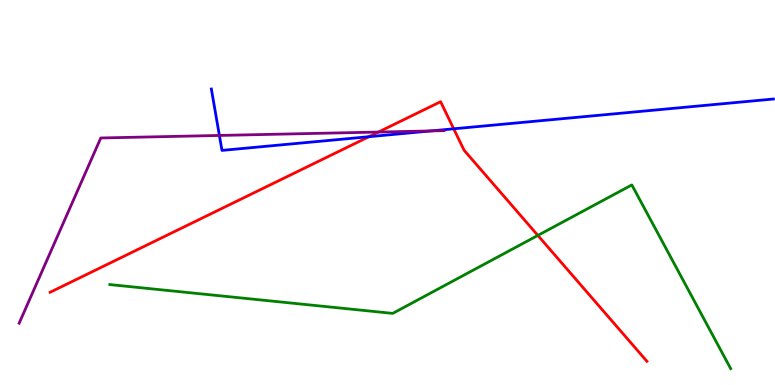[{'lines': ['blue', 'red'], 'intersections': [{'x': 4.76, 'y': 6.45}, {'x': 5.85, 'y': 6.65}]}, {'lines': ['green', 'red'], 'intersections': [{'x': 6.94, 'y': 3.89}]}, {'lines': ['purple', 'red'], 'intersections': [{'x': 4.88, 'y': 6.57}]}, {'lines': ['blue', 'green'], 'intersections': []}, {'lines': ['blue', 'purple'], 'intersections': [{'x': 2.83, 'y': 6.48}, {'x': 5.56, 'y': 6.6}]}, {'lines': ['green', 'purple'], 'intersections': []}]